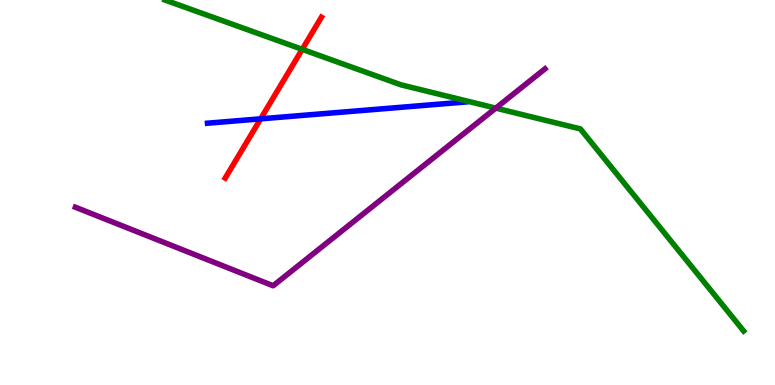[{'lines': ['blue', 'red'], 'intersections': [{'x': 3.36, 'y': 6.91}]}, {'lines': ['green', 'red'], 'intersections': [{'x': 3.9, 'y': 8.72}]}, {'lines': ['purple', 'red'], 'intersections': []}, {'lines': ['blue', 'green'], 'intersections': []}, {'lines': ['blue', 'purple'], 'intersections': []}, {'lines': ['green', 'purple'], 'intersections': [{'x': 6.4, 'y': 7.19}]}]